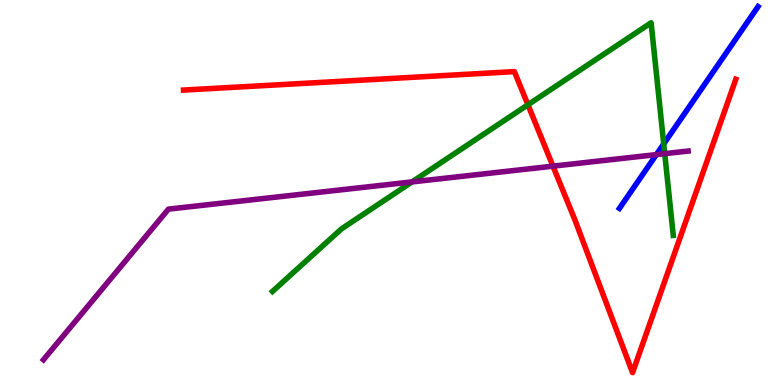[{'lines': ['blue', 'red'], 'intersections': []}, {'lines': ['green', 'red'], 'intersections': [{'x': 6.81, 'y': 7.28}]}, {'lines': ['purple', 'red'], 'intersections': [{'x': 7.14, 'y': 5.68}]}, {'lines': ['blue', 'green'], 'intersections': [{'x': 8.56, 'y': 6.26}]}, {'lines': ['blue', 'purple'], 'intersections': [{'x': 8.47, 'y': 5.98}]}, {'lines': ['green', 'purple'], 'intersections': [{'x': 5.32, 'y': 5.28}, {'x': 8.58, 'y': 6.01}]}]